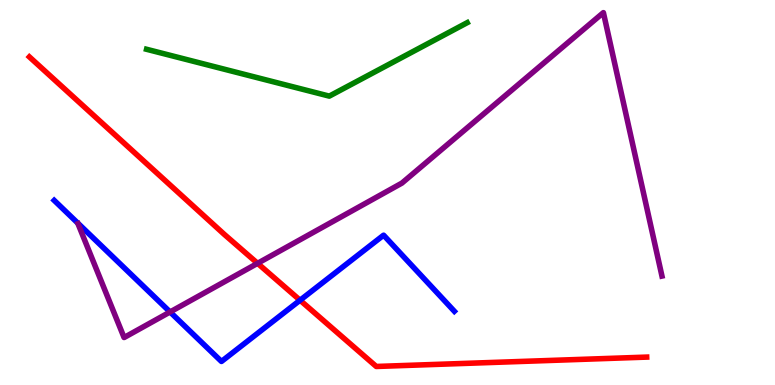[{'lines': ['blue', 'red'], 'intersections': [{'x': 3.87, 'y': 2.2}]}, {'lines': ['green', 'red'], 'intersections': []}, {'lines': ['purple', 'red'], 'intersections': [{'x': 3.32, 'y': 3.16}]}, {'lines': ['blue', 'green'], 'intersections': []}, {'lines': ['blue', 'purple'], 'intersections': [{'x': 2.19, 'y': 1.9}]}, {'lines': ['green', 'purple'], 'intersections': []}]